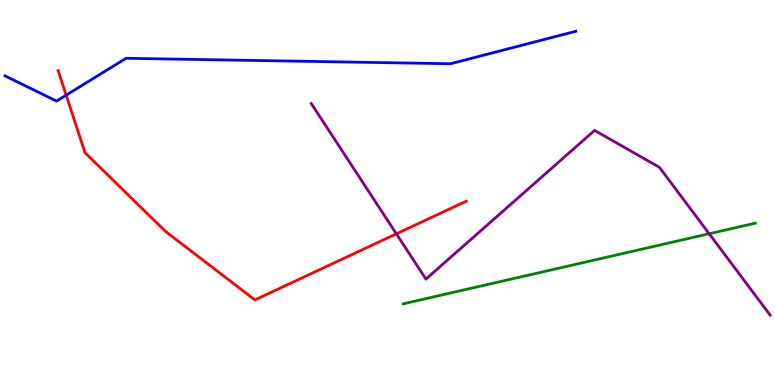[{'lines': ['blue', 'red'], 'intersections': [{'x': 0.854, 'y': 7.53}]}, {'lines': ['green', 'red'], 'intersections': []}, {'lines': ['purple', 'red'], 'intersections': [{'x': 5.11, 'y': 3.93}]}, {'lines': ['blue', 'green'], 'intersections': []}, {'lines': ['blue', 'purple'], 'intersections': []}, {'lines': ['green', 'purple'], 'intersections': [{'x': 9.15, 'y': 3.93}]}]